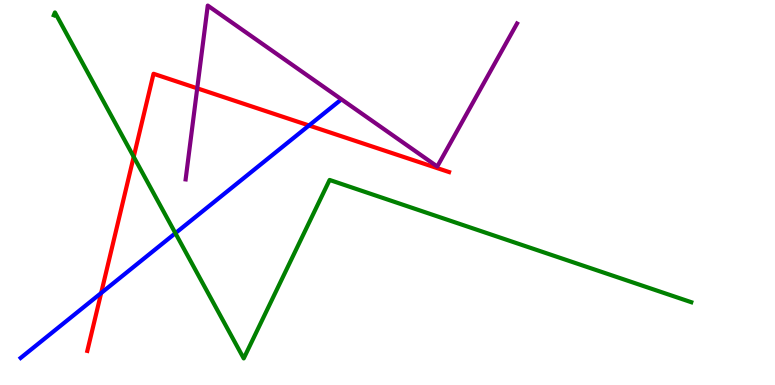[{'lines': ['blue', 'red'], 'intersections': [{'x': 1.31, 'y': 2.39}, {'x': 3.99, 'y': 6.74}]}, {'lines': ['green', 'red'], 'intersections': [{'x': 1.73, 'y': 5.93}]}, {'lines': ['purple', 'red'], 'intersections': [{'x': 2.54, 'y': 7.71}]}, {'lines': ['blue', 'green'], 'intersections': [{'x': 2.26, 'y': 3.94}]}, {'lines': ['blue', 'purple'], 'intersections': []}, {'lines': ['green', 'purple'], 'intersections': []}]